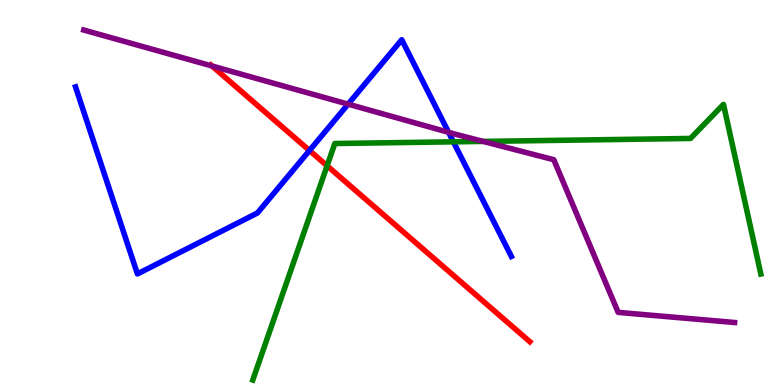[{'lines': ['blue', 'red'], 'intersections': [{'x': 3.99, 'y': 6.09}]}, {'lines': ['green', 'red'], 'intersections': [{'x': 4.22, 'y': 5.69}]}, {'lines': ['purple', 'red'], 'intersections': [{'x': 2.74, 'y': 8.29}]}, {'lines': ['blue', 'green'], 'intersections': [{'x': 5.85, 'y': 6.32}]}, {'lines': ['blue', 'purple'], 'intersections': [{'x': 4.49, 'y': 7.29}, {'x': 5.79, 'y': 6.56}]}, {'lines': ['green', 'purple'], 'intersections': [{'x': 6.23, 'y': 6.33}]}]